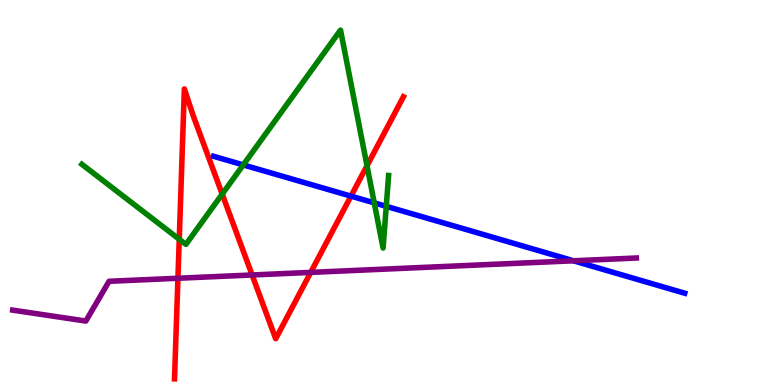[{'lines': ['blue', 'red'], 'intersections': [{'x': 4.53, 'y': 4.91}]}, {'lines': ['green', 'red'], 'intersections': [{'x': 2.31, 'y': 3.78}, {'x': 2.87, 'y': 4.96}, {'x': 4.74, 'y': 5.69}]}, {'lines': ['purple', 'red'], 'intersections': [{'x': 2.3, 'y': 2.77}, {'x': 3.25, 'y': 2.86}, {'x': 4.01, 'y': 2.92}]}, {'lines': ['blue', 'green'], 'intersections': [{'x': 3.14, 'y': 5.72}, {'x': 4.83, 'y': 4.73}, {'x': 4.98, 'y': 4.64}]}, {'lines': ['blue', 'purple'], 'intersections': [{'x': 7.4, 'y': 3.23}]}, {'lines': ['green', 'purple'], 'intersections': []}]